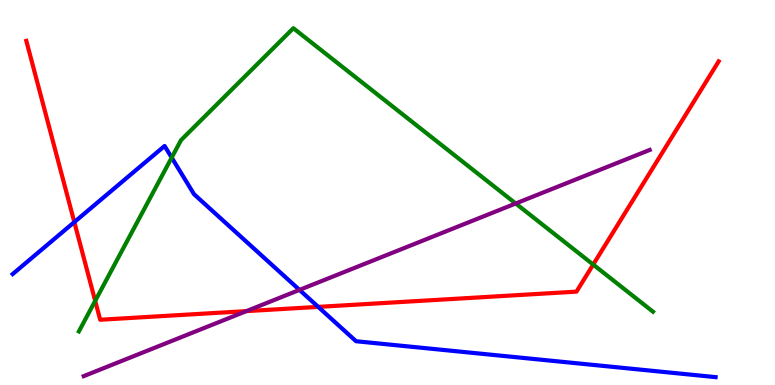[{'lines': ['blue', 'red'], 'intersections': [{'x': 0.959, 'y': 4.23}, {'x': 4.11, 'y': 2.03}]}, {'lines': ['green', 'red'], 'intersections': [{'x': 1.23, 'y': 2.18}, {'x': 7.65, 'y': 3.13}]}, {'lines': ['purple', 'red'], 'intersections': [{'x': 3.18, 'y': 1.92}]}, {'lines': ['blue', 'green'], 'intersections': [{'x': 2.22, 'y': 5.91}]}, {'lines': ['blue', 'purple'], 'intersections': [{'x': 3.86, 'y': 2.47}]}, {'lines': ['green', 'purple'], 'intersections': [{'x': 6.65, 'y': 4.71}]}]